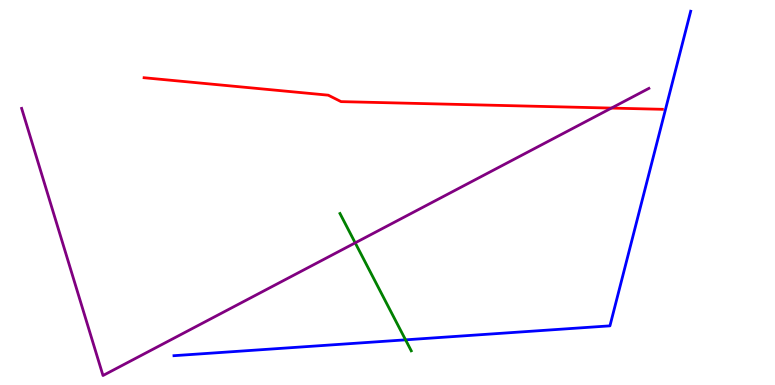[{'lines': ['blue', 'red'], 'intersections': []}, {'lines': ['green', 'red'], 'intersections': []}, {'lines': ['purple', 'red'], 'intersections': [{'x': 7.89, 'y': 7.19}]}, {'lines': ['blue', 'green'], 'intersections': [{'x': 5.23, 'y': 1.17}]}, {'lines': ['blue', 'purple'], 'intersections': []}, {'lines': ['green', 'purple'], 'intersections': [{'x': 4.58, 'y': 3.69}]}]